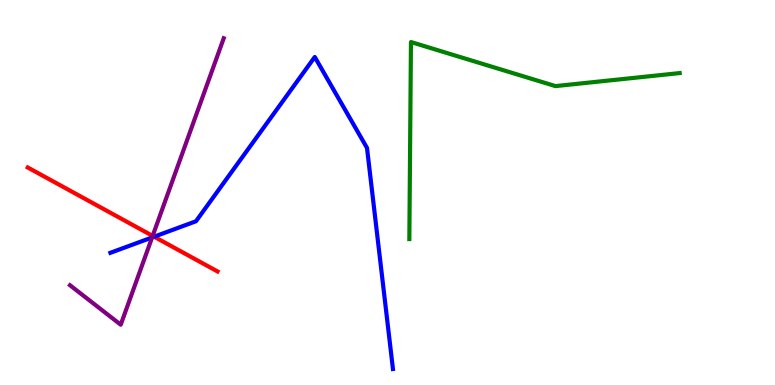[{'lines': ['blue', 'red'], 'intersections': [{'x': 1.99, 'y': 3.85}]}, {'lines': ['green', 'red'], 'intersections': []}, {'lines': ['purple', 'red'], 'intersections': [{'x': 1.97, 'y': 3.87}]}, {'lines': ['blue', 'green'], 'intersections': []}, {'lines': ['blue', 'purple'], 'intersections': [{'x': 1.96, 'y': 3.83}]}, {'lines': ['green', 'purple'], 'intersections': []}]